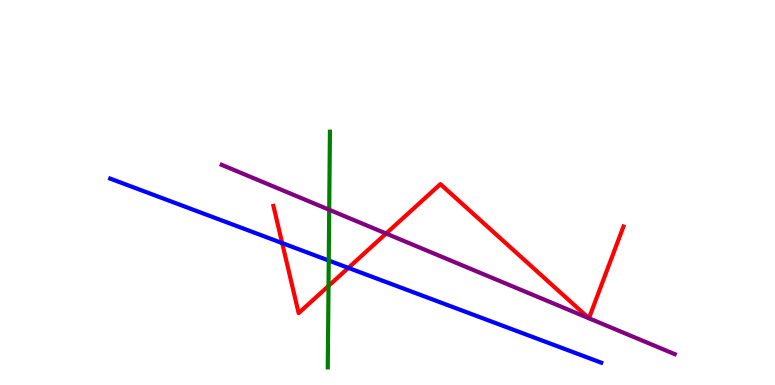[{'lines': ['blue', 'red'], 'intersections': [{'x': 3.64, 'y': 3.69}, {'x': 4.49, 'y': 3.04}]}, {'lines': ['green', 'red'], 'intersections': [{'x': 4.24, 'y': 2.57}]}, {'lines': ['purple', 'red'], 'intersections': [{'x': 4.98, 'y': 3.93}]}, {'lines': ['blue', 'green'], 'intersections': [{'x': 4.24, 'y': 3.23}]}, {'lines': ['blue', 'purple'], 'intersections': []}, {'lines': ['green', 'purple'], 'intersections': [{'x': 4.25, 'y': 4.55}]}]